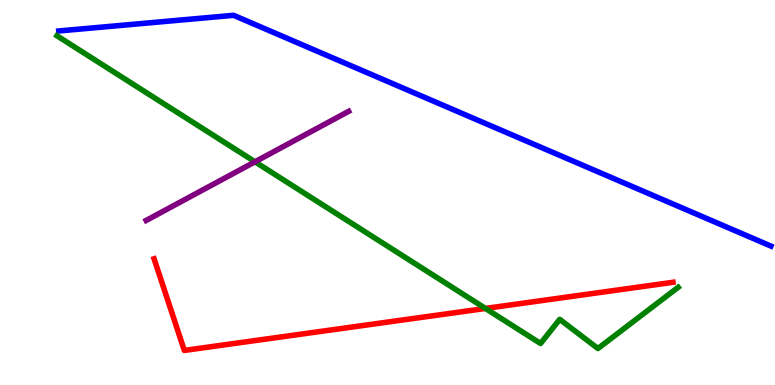[{'lines': ['blue', 'red'], 'intersections': []}, {'lines': ['green', 'red'], 'intersections': [{'x': 6.26, 'y': 1.99}]}, {'lines': ['purple', 'red'], 'intersections': []}, {'lines': ['blue', 'green'], 'intersections': []}, {'lines': ['blue', 'purple'], 'intersections': []}, {'lines': ['green', 'purple'], 'intersections': [{'x': 3.29, 'y': 5.8}]}]